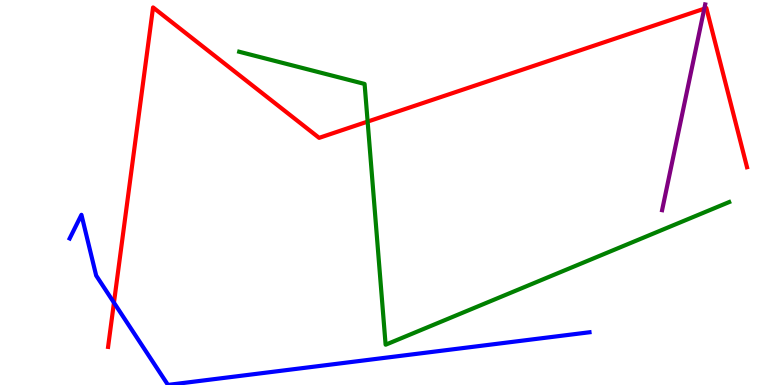[{'lines': ['blue', 'red'], 'intersections': [{'x': 1.47, 'y': 2.14}]}, {'lines': ['green', 'red'], 'intersections': [{'x': 4.74, 'y': 6.84}]}, {'lines': ['purple', 'red'], 'intersections': [{'x': 9.09, 'y': 9.77}]}, {'lines': ['blue', 'green'], 'intersections': []}, {'lines': ['blue', 'purple'], 'intersections': []}, {'lines': ['green', 'purple'], 'intersections': []}]